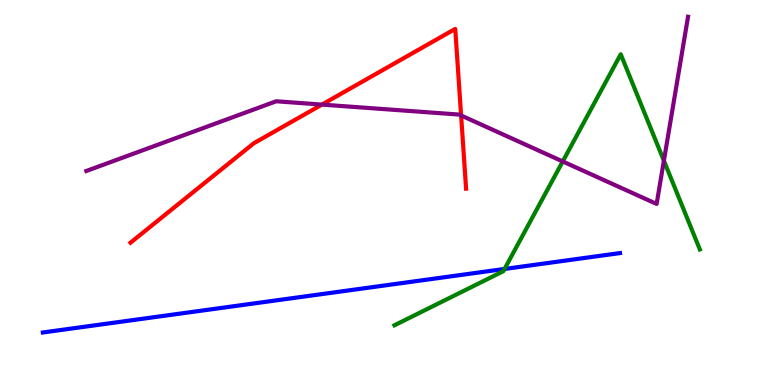[{'lines': ['blue', 'red'], 'intersections': []}, {'lines': ['green', 'red'], 'intersections': []}, {'lines': ['purple', 'red'], 'intersections': [{'x': 4.15, 'y': 7.28}, {'x': 5.95, 'y': 7.0}]}, {'lines': ['blue', 'green'], 'intersections': [{'x': 6.51, 'y': 3.01}]}, {'lines': ['blue', 'purple'], 'intersections': []}, {'lines': ['green', 'purple'], 'intersections': [{'x': 7.26, 'y': 5.81}, {'x': 8.57, 'y': 5.83}]}]